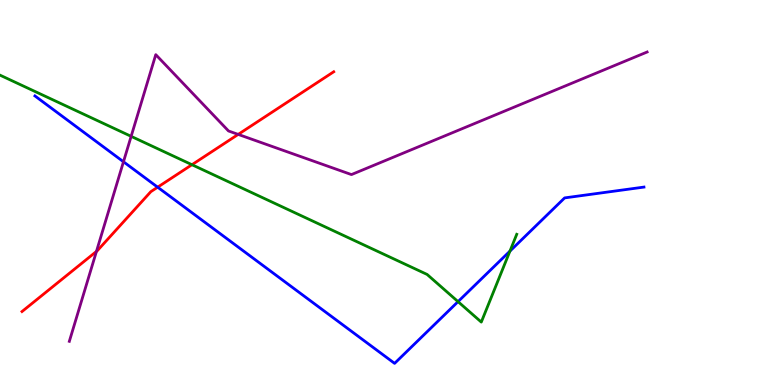[{'lines': ['blue', 'red'], 'intersections': [{'x': 2.03, 'y': 5.14}]}, {'lines': ['green', 'red'], 'intersections': [{'x': 2.48, 'y': 5.72}]}, {'lines': ['purple', 'red'], 'intersections': [{'x': 1.24, 'y': 3.47}, {'x': 3.07, 'y': 6.51}]}, {'lines': ['blue', 'green'], 'intersections': [{'x': 5.91, 'y': 2.17}, {'x': 6.58, 'y': 3.48}]}, {'lines': ['blue', 'purple'], 'intersections': [{'x': 1.59, 'y': 5.8}]}, {'lines': ['green', 'purple'], 'intersections': [{'x': 1.69, 'y': 6.46}]}]